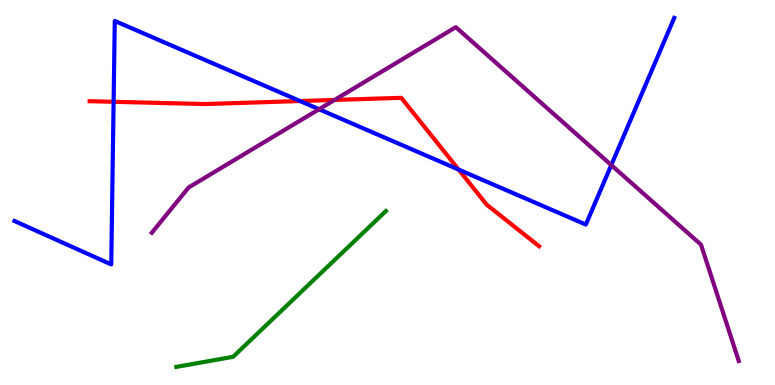[{'lines': ['blue', 'red'], 'intersections': [{'x': 1.47, 'y': 7.36}, {'x': 3.87, 'y': 7.38}, {'x': 5.92, 'y': 5.6}]}, {'lines': ['green', 'red'], 'intersections': []}, {'lines': ['purple', 'red'], 'intersections': [{'x': 4.32, 'y': 7.4}]}, {'lines': ['blue', 'green'], 'intersections': []}, {'lines': ['blue', 'purple'], 'intersections': [{'x': 4.12, 'y': 7.16}, {'x': 7.89, 'y': 5.71}]}, {'lines': ['green', 'purple'], 'intersections': []}]